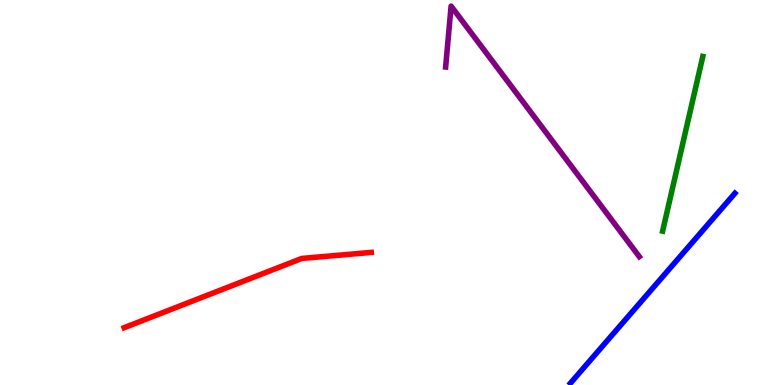[{'lines': ['blue', 'red'], 'intersections': []}, {'lines': ['green', 'red'], 'intersections': []}, {'lines': ['purple', 'red'], 'intersections': []}, {'lines': ['blue', 'green'], 'intersections': []}, {'lines': ['blue', 'purple'], 'intersections': []}, {'lines': ['green', 'purple'], 'intersections': []}]